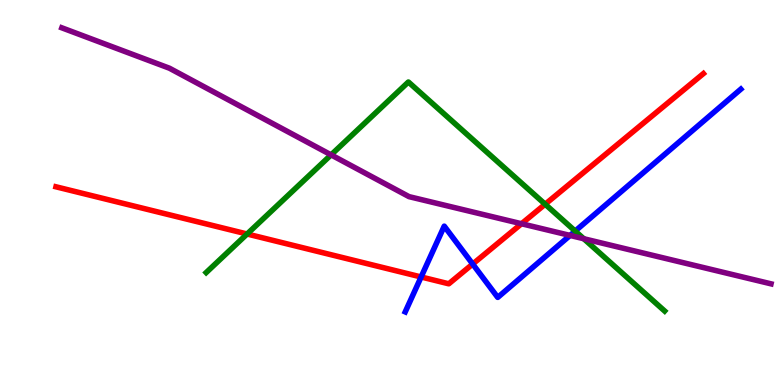[{'lines': ['blue', 'red'], 'intersections': [{'x': 5.43, 'y': 2.81}, {'x': 6.1, 'y': 3.14}]}, {'lines': ['green', 'red'], 'intersections': [{'x': 3.19, 'y': 3.92}, {'x': 7.03, 'y': 4.7}]}, {'lines': ['purple', 'red'], 'intersections': [{'x': 6.73, 'y': 4.19}]}, {'lines': ['blue', 'green'], 'intersections': [{'x': 7.42, 'y': 4.0}]}, {'lines': ['blue', 'purple'], 'intersections': [{'x': 7.36, 'y': 3.88}]}, {'lines': ['green', 'purple'], 'intersections': [{'x': 4.27, 'y': 5.98}, {'x': 7.53, 'y': 3.8}]}]